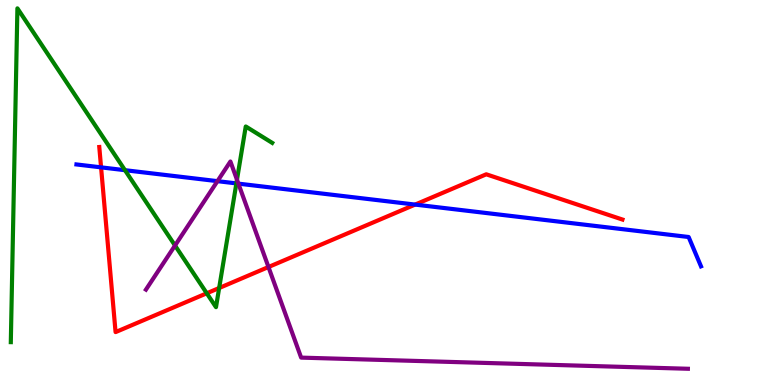[{'lines': ['blue', 'red'], 'intersections': [{'x': 1.3, 'y': 5.65}, {'x': 5.36, 'y': 4.69}]}, {'lines': ['green', 'red'], 'intersections': [{'x': 2.67, 'y': 2.38}, {'x': 2.83, 'y': 2.52}]}, {'lines': ['purple', 'red'], 'intersections': [{'x': 3.46, 'y': 3.06}]}, {'lines': ['blue', 'green'], 'intersections': [{'x': 1.61, 'y': 5.58}, {'x': 3.05, 'y': 5.24}]}, {'lines': ['blue', 'purple'], 'intersections': [{'x': 2.81, 'y': 5.29}, {'x': 3.08, 'y': 5.23}]}, {'lines': ['green', 'purple'], 'intersections': [{'x': 2.26, 'y': 3.62}, {'x': 3.06, 'y': 5.33}]}]